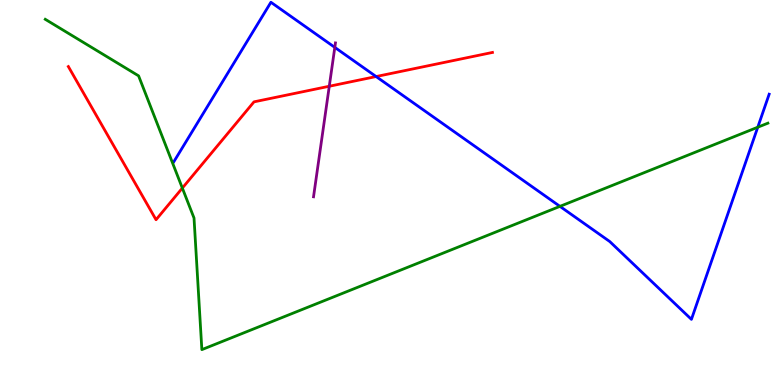[{'lines': ['blue', 'red'], 'intersections': [{'x': 4.85, 'y': 8.01}]}, {'lines': ['green', 'red'], 'intersections': [{'x': 2.35, 'y': 5.12}]}, {'lines': ['purple', 'red'], 'intersections': [{'x': 4.25, 'y': 7.76}]}, {'lines': ['blue', 'green'], 'intersections': [{'x': 7.23, 'y': 4.64}, {'x': 9.78, 'y': 6.7}]}, {'lines': ['blue', 'purple'], 'intersections': [{'x': 4.32, 'y': 8.77}]}, {'lines': ['green', 'purple'], 'intersections': []}]